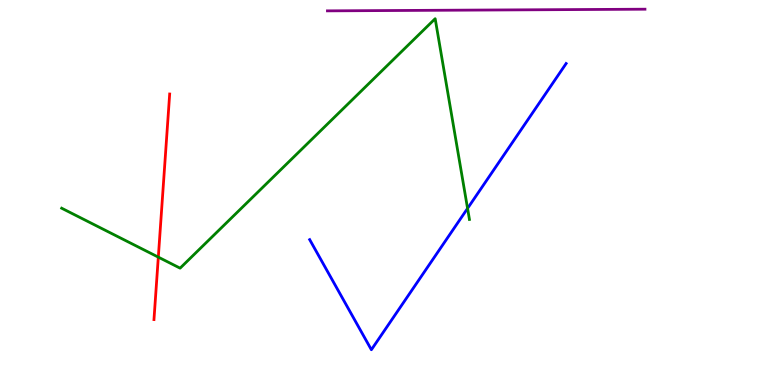[{'lines': ['blue', 'red'], 'intersections': []}, {'lines': ['green', 'red'], 'intersections': [{'x': 2.04, 'y': 3.32}]}, {'lines': ['purple', 'red'], 'intersections': []}, {'lines': ['blue', 'green'], 'intersections': [{'x': 6.03, 'y': 4.59}]}, {'lines': ['blue', 'purple'], 'intersections': []}, {'lines': ['green', 'purple'], 'intersections': []}]